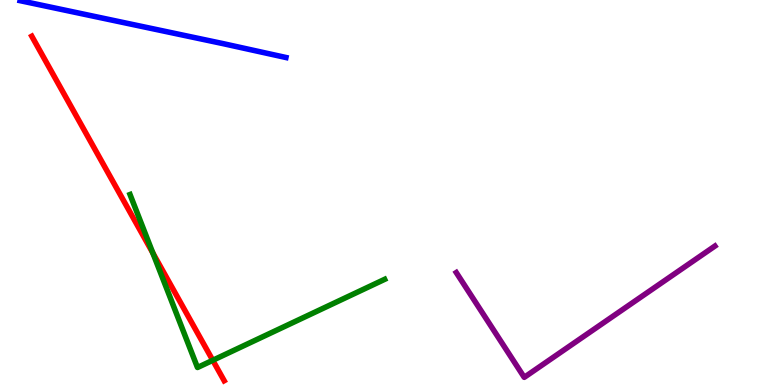[{'lines': ['blue', 'red'], 'intersections': []}, {'lines': ['green', 'red'], 'intersections': [{'x': 1.97, 'y': 3.43}, {'x': 2.75, 'y': 0.641}]}, {'lines': ['purple', 'red'], 'intersections': []}, {'lines': ['blue', 'green'], 'intersections': []}, {'lines': ['blue', 'purple'], 'intersections': []}, {'lines': ['green', 'purple'], 'intersections': []}]